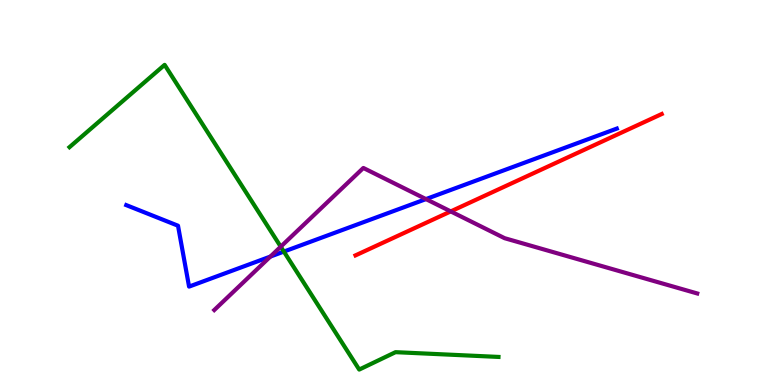[{'lines': ['blue', 'red'], 'intersections': []}, {'lines': ['green', 'red'], 'intersections': []}, {'lines': ['purple', 'red'], 'intersections': [{'x': 5.82, 'y': 4.51}]}, {'lines': ['blue', 'green'], 'intersections': [{'x': 3.66, 'y': 3.47}]}, {'lines': ['blue', 'purple'], 'intersections': [{'x': 3.49, 'y': 3.34}, {'x': 5.5, 'y': 4.83}]}, {'lines': ['green', 'purple'], 'intersections': [{'x': 3.62, 'y': 3.59}]}]